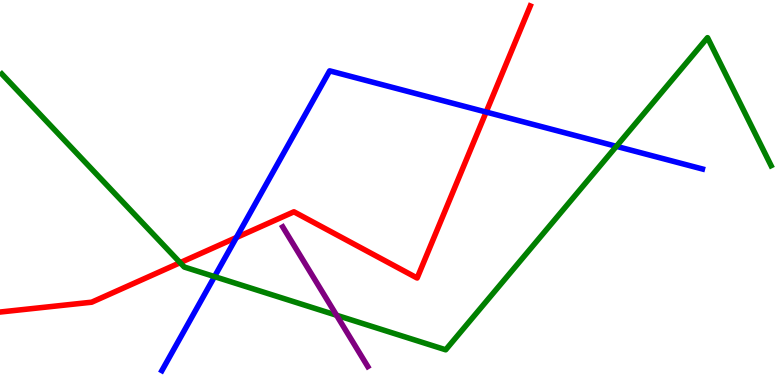[{'lines': ['blue', 'red'], 'intersections': [{'x': 3.05, 'y': 3.83}, {'x': 6.27, 'y': 7.09}]}, {'lines': ['green', 'red'], 'intersections': [{'x': 2.32, 'y': 3.18}]}, {'lines': ['purple', 'red'], 'intersections': []}, {'lines': ['blue', 'green'], 'intersections': [{'x': 2.77, 'y': 2.82}, {'x': 7.95, 'y': 6.2}]}, {'lines': ['blue', 'purple'], 'intersections': []}, {'lines': ['green', 'purple'], 'intersections': [{'x': 4.34, 'y': 1.81}]}]